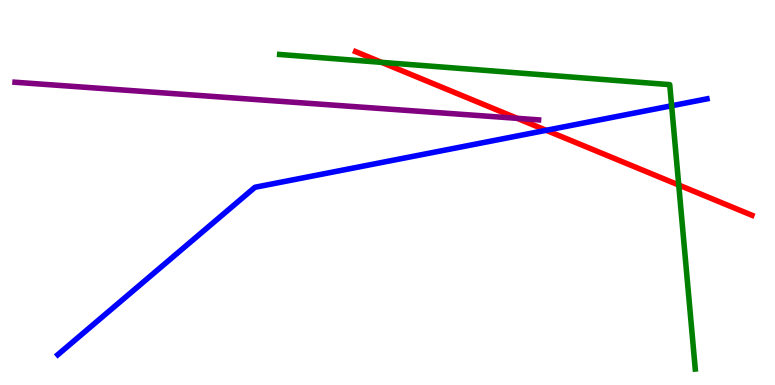[{'lines': ['blue', 'red'], 'intersections': [{'x': 7.05, 'y': 6.62}]}, {'lines': ['green', 'red'], 'intersections': [{'x': 4.92, 'y': 8.38}, {'x': 8.76, 'y': 5.19}]}, {'lines': ['purple', 'red'], 'intersections': [{'x': 6.67, 'y': 6.93}]}, {'lines': ['blue', 'green'], 'intersections': [{'x': 8.67, 'y': 7.25}]}, {'lines': ['blue', 'purple'], 'intersections': []}, {'lines': ['green', 'purple'], 'intersections': []}]